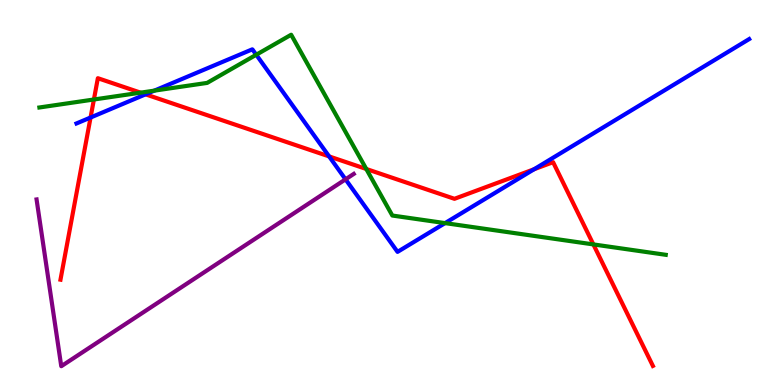[{'lines': ['blue', 'red'], 'intersections': [{'x': 1.17, 'y': 6.95}, {'x': 1.88, 'y': 7.55}, {'x': 4.25, 'y': 5.94}, {'x': 6.89, 'y': 5.6}]}, {'lines': ['green', 'red'], 'intersections': [{'x': 1.21, 'y': 7.42}, {'x': 1.81, 'y': 7.59}, {'x': 4.73, 'y': 5.61}, {'x': 7.66, 'y': 3.65}]}, {'lines': ['purple', 'red'], 'intersections': []}, {'lines': ['blue', 'green'], 'intersections': [{'x': 1.99, 'y': 7.65}, {'x': 3.31, 'y': 8.58}, {'x': 5.74, 'y': 4.2}]}, {'lines': ['blue', 'purple'], 'intersections': [{'x': 4.46, 'y': 5.34}]}, {'lines': ['green', 'purple'], 'intersections': []}]